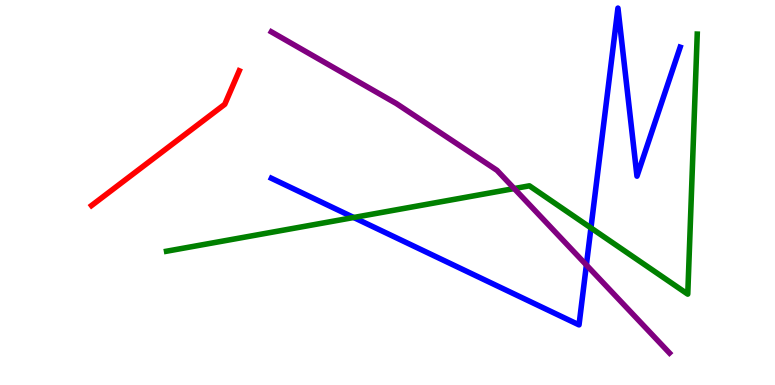[{'lines': ['blue', 'red'], 'intersections': []}, {'lines': ['green', 'red'], 'intersections': []}, {'lines': ['purple', 'red'], 'intersections': []}, {'lines': ['blue', 'green'], 'intersections': [{'x': 4.56, 'y': 4.35}, {'x': 7.63, 'y': 4.08}]}, {'lines': ['blue', 'purple'], 'intersections': [{'x': 7.57, 'y': 3.12}]}, {'lines': ['green', 'purple'], 'intersections': [{'x': 6.64, 'y': 5.1}]}]